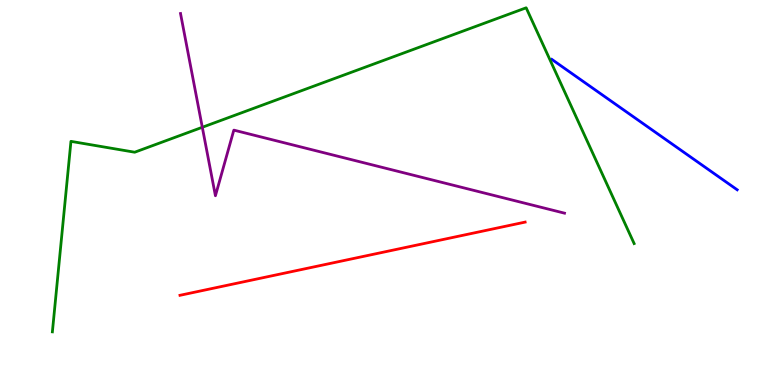[{'lines': ['blue', 'red'], 'intersections': []}, {'lines': ['green', 'red'], 'intersections': []}, {'lines': ['purple', 'red'], 'intersections': []}, {'lines': ['blue', 'green'], 'intersections': []}, {'lines': ['blue', 'purple'], 'intersections': []}, {'lines': ['green', 'purple'], 'intersections': [{'x': 2.61, 'y': 6.69}]}]